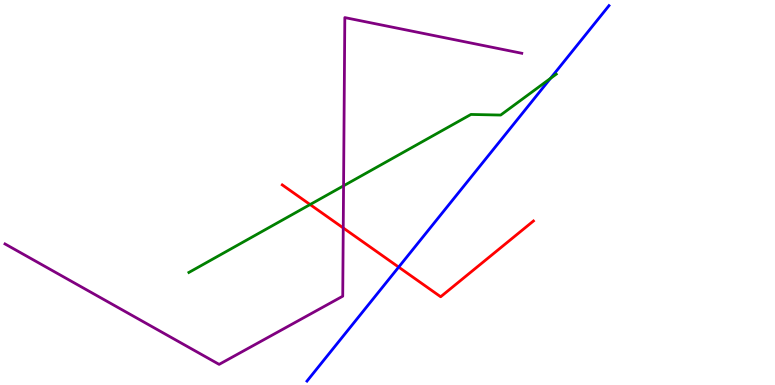[{'lines': ['blue', 'red'], 'intersections': [{'x': 5.14, 'y': 3.06}]}, {'lines': ['green', 'red'], 'intersections': [{'x': 4.0, 'y': 4.69}]}, {'lines': ['purple', 'red'], 'intersections': [{'x': 4.43, 'y': 4.08}]}, {'lines': ['blue', 'green'], 'intersections': [{'x': 7.1, 'y': 7.96}]}, {'lines': ['blue', 'purple'], 'intersections': []}, {'lines': ['green', 'purple'], 'intersections': [{'x': 4.43, 'y': 5.17}]}]